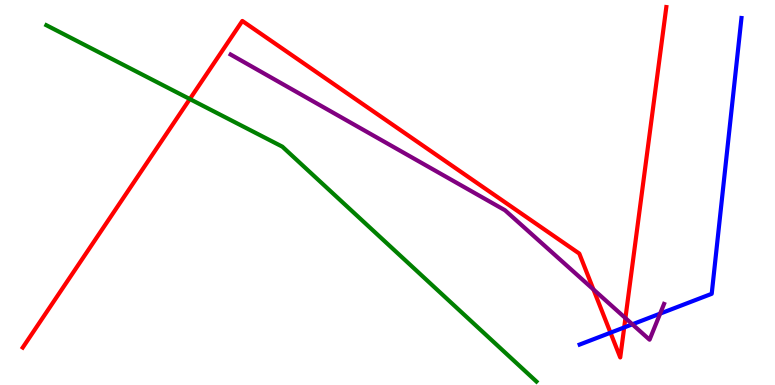[{'lines': ['blue', 'red'], 'intersections': [{'x': 7.88, 'y': 1.36}, {'x': 8.05, 'y': 1.5}]}, {'lines': ['green', 'red'], 'intersections': [{'x': 2.45, 'y': 7.43}]}, {'lines': ['purple', 'red'], 'intersections': [{'x': 7.66, 'y': 2.48}, {'x': 8.07, 'y': 1.74}]}, {'lines': ['blue', 'green'], 'intersections': []}, {'lines': ['blue', 'purple'], 'intersections': [{'x': 8.16, 'y': 1.58}, {'x': 8.52, 'y': 1.85}]}, {'lines': ['green', 'purple'], 'intersections': []}]